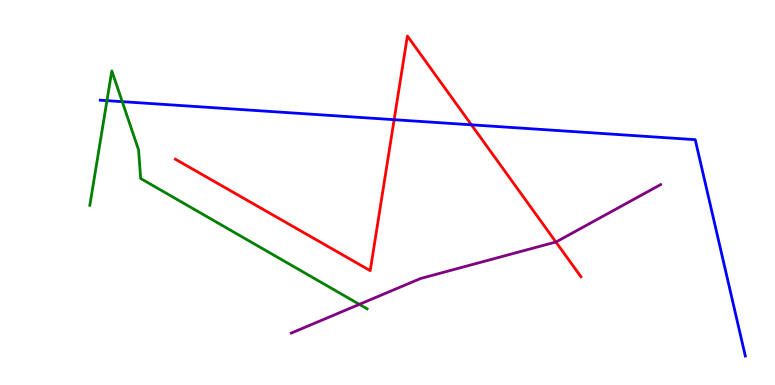[{'lines': ['blue', 'red'], 'intersections': [{'x': 5.09, 'y': 6.89}, {'x': 6.08, 'y': 6.76}]}, {'lines': ['green', 'red'], 'intersections': []}, {'lines': ['purple', 'red'], 'intersections': [{'x': 7.17, 'y': 3.71}]}, {'lines': ['blue', 'green'], 'intersections': [{'x': 1.38, 'y': 7.39}, {'x': 1.58, 'y': 7.36}]}, {'lines': ['blue', 'purple'], 'intersections': []}, {'lines': ['green', 'purple'], 'intersections': [{'x': 4.64, 'y': 2.09}]}]